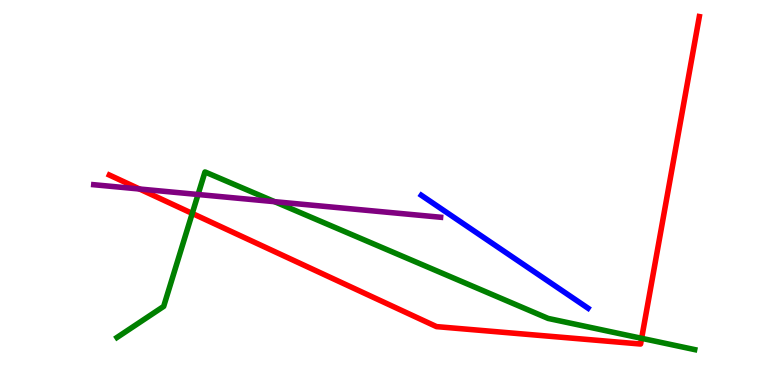[{'lines': ['blue', 'red'], 'intersections': []}, {'lines': ['green', 'red'], 'intersections': [{'x': 2.48, 'y': 4.46}, {'x': 8.28, 'y': 1.21}]}, {'lines': ['purple', 'red'], 'intersections': [{'x': 1.8, 'y': 5.09}]}, {'lines': ['blue', 'green'], 'intersections': []}, {'lines': ['blue', 'purple'], 'intersections': []}, {'lines': ['green', 'purple'], 'intersections': [{'x': 2.56, 'y': 4.95}, {'x': 3.54, 'y': 4.76}]}]